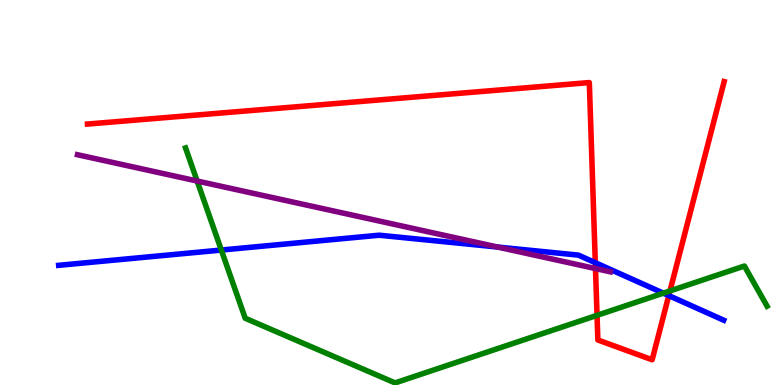[{'lines': ['blue', 'red'], 'intersections': [{'x': 7.68, 'y': 3.18}, {'x': 8.63, 'y': 2.32}]}, {'lines': ['green', 'red'], 'intersections': [{'x': 7.7, 'y': 1.81}, {'x': 8.64, 'y': 2.44}]}, {'lines': ['purple', 'red'], 'intersections': [{'x': 7.68, 'y': 3.02}]}, {'lines': ['blue', 'green'], 'intersections': [{'x': 2.86, 'y': 3.51}, {'x': 8.56, 'y': 2.39}]}, {'lines': ['blue', 'purple'], 'intersections': [{'x': 6.42, 'y': 3.58}]}, {'lines': ['green', 'purple'], 'intersections': [{'x': 2.54, 'y': 5.3}]}]